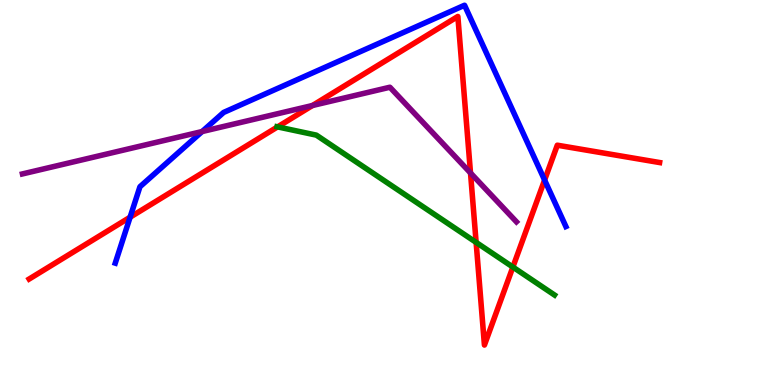[{'lines': ['blue', 'red'], 'intersections': [{'x': 1.68, 'y': 4.36}, {'x': 7.03, 'y': 5.32}]}, {'lines': ['green', 'red'], 'intersections': [{'x': 3.58, 'y': 6.7}, {'x': 6.14, 'y': 3.7}, {'x': 6.62, 'y': 3.06}]}, {'lines': ['purple', 'red'], 'intersections': [{'x': 4.03, 'y': 7.26}, {'x': 6.07, 'y': 5.51}]}, {'lines': ['blue', 'green'], 'intersections': []}, {'lines': ['blue', 'purple'], 'intersections': [{'x': 2.61, 'y': 6.58}]}, {'lines': ['green', 'purple'], 'intersections': []}]